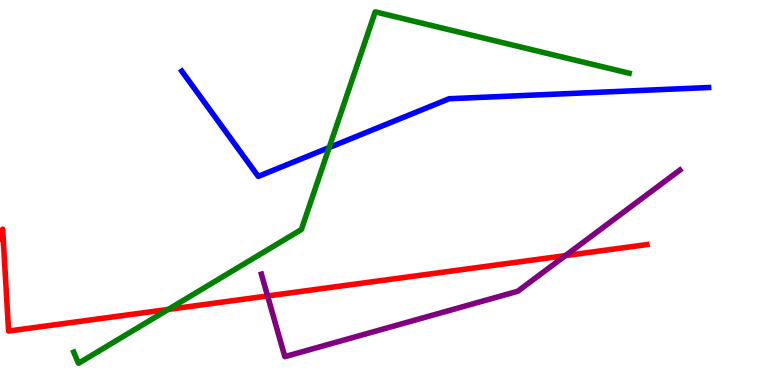[{'lines': ['blue', 'red'], 'intersections': []}, {'lines': ['green', 'red'], 'intersections': [{'x': 2.17, 'y': 1.96}]}, {'lines': ['purple', 'red'], 'intersections': [{'x': 3.45, 'y': 2.31}, {'x': 7.3, 'y': 3.36}]}, {'lines': ['blue', 'green'], 'intersections': [{'x': 4.25, 'y': 6.17}]}, {'lines': ['blue', 'purple'], 'intersections': []}, {'lines': ['green', 'purple'], 'intersections': []}]